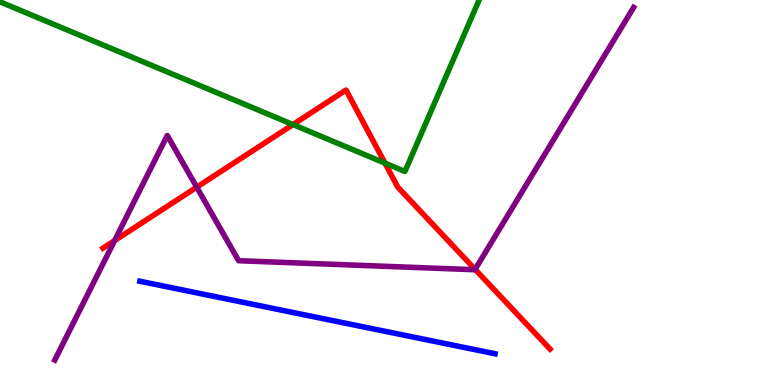[{'lines': ['blue', 'red'], 'intersections': []}, {'lines': ['green', 'red'], 'intersections': [{'x': 3.78, 'y': 6.76}, {'x': 4.97, 'y': 5.76}]}, {'lines': ['purple', 'red'], 'intersections': [{'x': 1.48, 'y': 3.75}, {'x': 2.54, 'y': 5.14}, {'x': 6.13, 'y': 3.0}]}, {'lines': ['blue', 'green'], 'intersections': []}, {'lines': ['blue', 'purple'], 'intersections': []}, {'lines': ['green', 'purple'], 'intersections': []}]